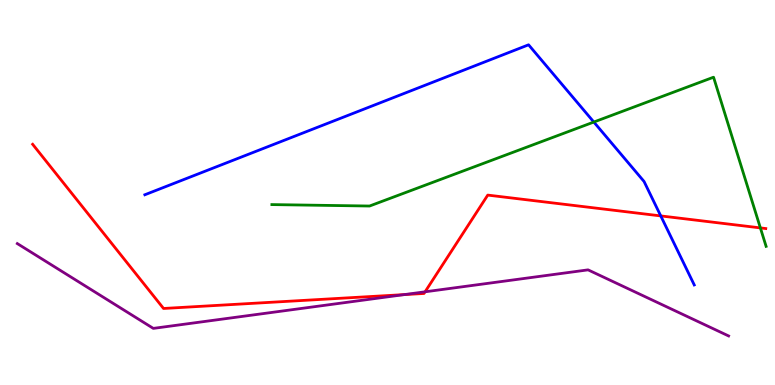[{'lines': ['blue', 'red'], 'intersections': [{'x': 8.53, 'y': 4.39}]}, {'lines': ['green', 'red'], 'intersections': [{'x': 9.81, 'y': 4.08}]}, {'lines': ['purple', 'red'], 'intersections': [{'x': 5.22, 'y': 2.35}, {'x': 5.48, 'y': 2.42}]}, {'lines': ['blue', 'green'], 'intersections': [{'x': 7.66, 'y': 6.83}]}, {'lines': ['blue', 'purple'], 'intersections': []}, {'lines': ['green', 'purple'], 'intersections': []}]